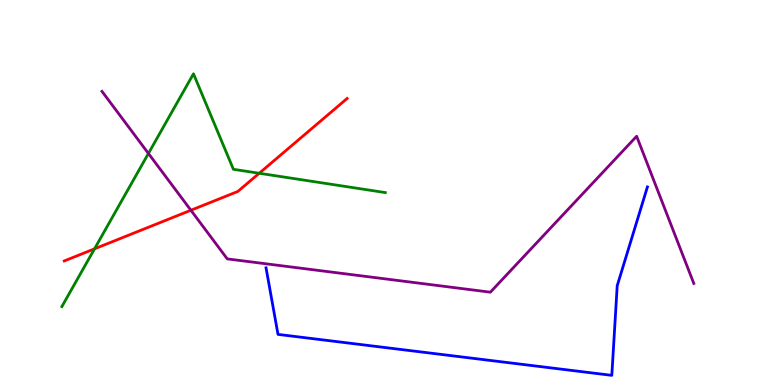[{'lines': ['blue', 'red'], 'intersections': []}, {'lines': ['green', 'red'], 'intersections': [{'x': 1.22, 'y': 3.54}, {'x': 3.34, 'y': 5.5}]}, {'lines': ['purple', 'red'], 'intersections': [{'x': 2.46, 'y': 4.54}]}, {'lines': ['blue', 'green'], 'intersections': []}, {'lines': ['blue', 'purple'], 'intersections': []}, {'lines': ['green', 'purple'], 'intersections': [{'x': 1.92, 'y': 6.01}]}]